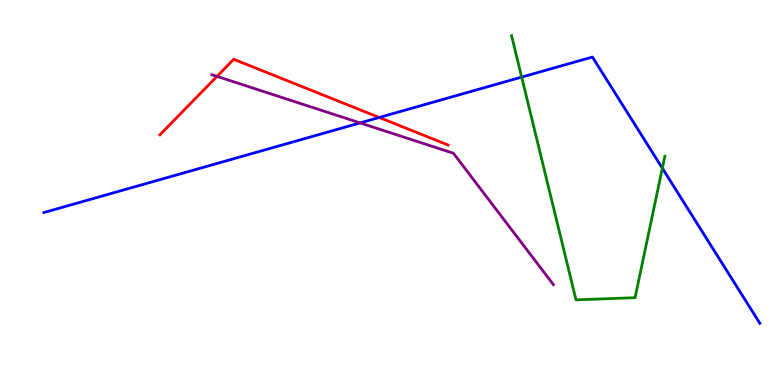[{'lines': ['blue', 'red'], 'intersections': [{'x': 4.89, 'y': 6.95}]}, {'lines': ['green', 'red'], 'intersections': []}, {'lines': ['purple', 'red'], 'intersections': [{'x': 2.8, 'y': 8.02}]}, {'lines': ['blue', 'green'], 'intersections': [{'x': 6.73, 'y': 8.0}, {'x': 8.55, 'y': 5.63}]}, {'lines': ['blue', 'purple'], 'intersections': [{'x': 4.65, 'y': 6.81}]}, {'lines': ['green', 'purple'], 'intersections': []}]